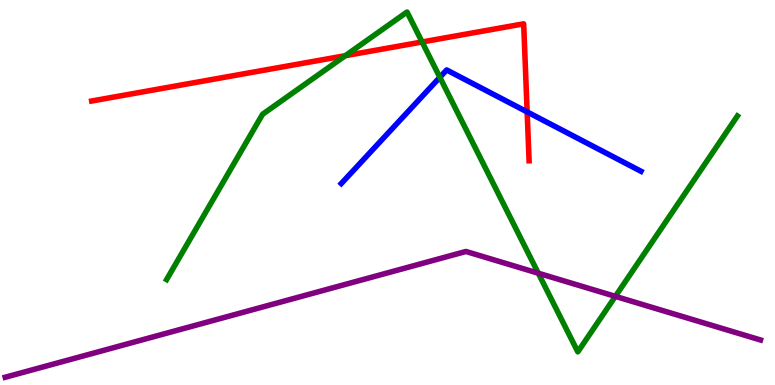[{'lines': ['blue', 'red'], 'intersections': [{'x': 6.8, 'y': 7.09}]}, {'lines': ['green', 'red'], 'intersections': [{'x': 4.46, 'y': 8.55}, {'x': 5.45, 'y': 8.91}]}, {'lines': ['purple', 'red'], 'intersections': []}, {'lines': ['blue', 'green'], 'intersections': [{'x': 5.68, 'y': 7.99}]}, {'lines': ['blue', 'purple'], 'intersections': []}, {'lines': ['green', 'purple'], 'intersections': [{'x': 6.95, 'y': 2.9}, {'x': 7.94, 'y': 2.3}]}]